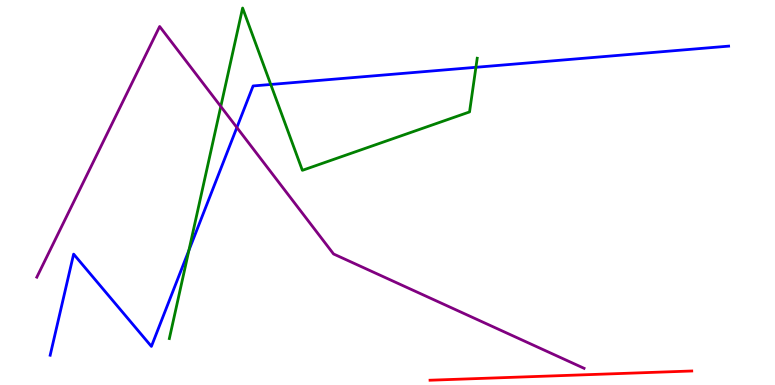[{'lines': ['blue', 'red'], 'intersections': []}, {'lines': ['green', 'red'], 'intersections': []}, {'lines': ['purple', 'red'], 'intersections': []}, {'lines': ['blue', 'green'], 'intersections': [{'x': 2.44, 'y': 3.5}, {'x': 3.49, 'y': 7.81}, {'x': 6.14, 'y': 8.25}]}, {'lines': ['blue', 'purple'], 'intersections': [{'x': 3.06, 'y': 6.69}]}, {'lines': ['green', 'purple'], 'intersections': [{'x': 2.85, 'y': 7.23}]}]